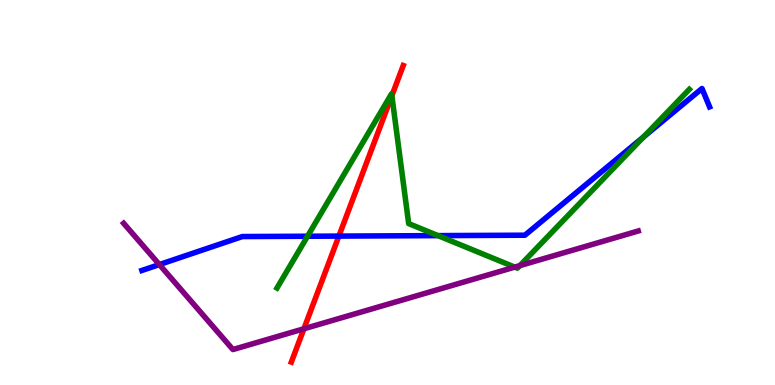[{'lines': ['blue', 'red'], 'intersections': [{'x': 4.37, 'y': 3.87}]}, {'lines': ['green', 'red'], 'intersections': [{'x': 5.06, 'y': 7.51}]}, {'lines': ['purple', 'red'], 'intersections': [{'x': 3.92, 'y': 1.46}]}, {'lines': ['blue', 'green'], 'intersections': [{'x': 3.97, 'y': 3.86}, {'x': 5.65, 'y': 3.88}, {'x': 8.31, 'y': 6.45}]}, {'lines': ['blue', 'purple'], 'intersections': [{'x': 2.06, 'y': 3.13}]}, {'lines': ['green', 'purple'], 'intersections': [{'x': 6.64, 'y': 3.06}, {'x': 6.71, 'y': 3.1}]}]